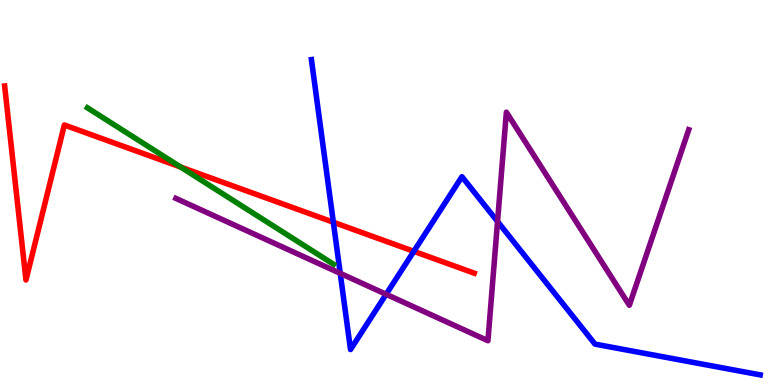[{'lines': ['blue', 'red'], 'intersections': [{'x': 4.3, 'y': 4.23}, {'x': 5.34, 'y': 3.47}]}, {'lines': ['green', 'red'], 'intersections': [{'x': 2.33, 'y': 5.66}]}, {'lines': ['purple', 'red'], 'intersections': []}, {'lines': ['blue', 'green'], 'intersections': []}, {'lines': ['blue', 'purple'], 'intersections': [{'x': 4.39, 'y': 2.9}, {'x': 4.98, 'y': 2.36}, {'x': 6.42, 'y': 4.25}]}, {'lines': ['green', 'purple'], 'intersections': []}]